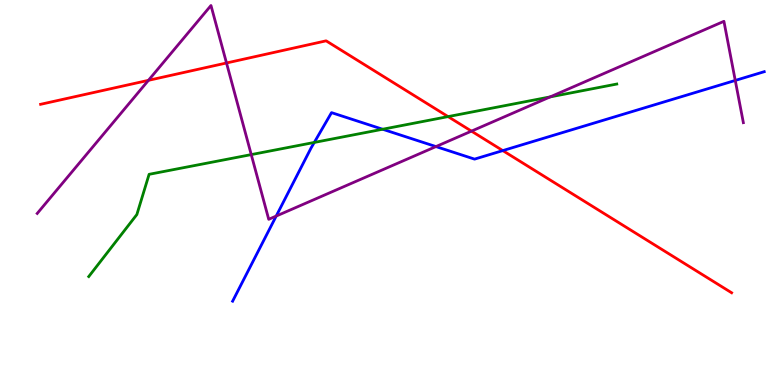[{'lines': ['blue', 'red'], 'intersections': [{'x': 6.49, 'y': 6.09}]}, {'lines': ['green', 'red'], 'intersections': [{'x': 5.78, 'y': 6.97}]}, {'lines': ['purple', 'red'], 'intersections': [{'x': 1.92, 'y': 7.91}, {'x': 2.92, 'y': 8.36}, {'x': 6.08, 'y': 6.59}]}, {'lines': ['blue', 'green'], 'intersections': [{'x': 4.06, 'y': 6.3}, {'x': 4.94, 'y': 6.64}]}, {'lines': ['blue', 'purple'], 'intersections': [{'x': 3.56, 'y': 4.39}, {'x': 5.63, 'y': 6.19}, {'x': 9.49, 'y': 7.91}]}, {'lines': ['green', 'purple'], 'intersections': [{'x': 3.24, 'y': 5.98}, {'x': 7.1, 'y': 7.48}]}]